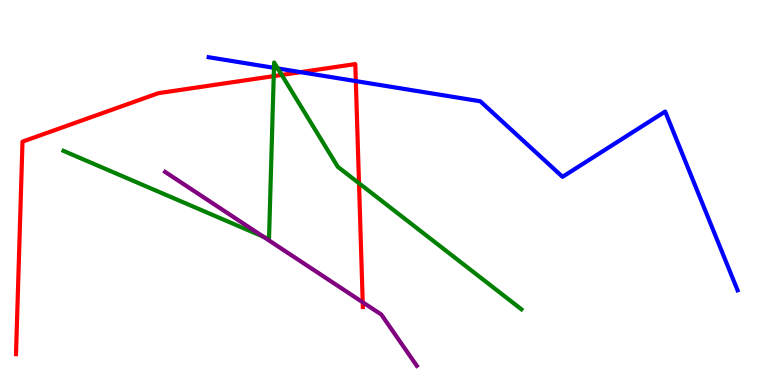[{'lines': ['blue', 'red'], 'intersections': [{'x': 3.88, 'y': 8.13}, {'x': 4.59, 'y': 7.89}]}, {'lines': ['green', 'red'], 'intersections': [{'x': 3.53, 'y': 8.02}, {'x': 3.64, 'y': 8.05}, {'x': 4.63, 'y': 5.24}]}, {'lines': ['purple', 'red'], 'intersections': [{'x': 4.68, 'y': 2.15}]}, {'lines': ['blue', 'green'], 'intersections': [{'x': 3.54, 'y': 8.24}, {'x': 3.58, 'y': 8.22}]}, {'lines': ['blue', 'purple'], 'intersections': []}, {'lines': ['green', 'purple'], 'intersections': [{'x': 3.4, 'y': 3.85}]}]